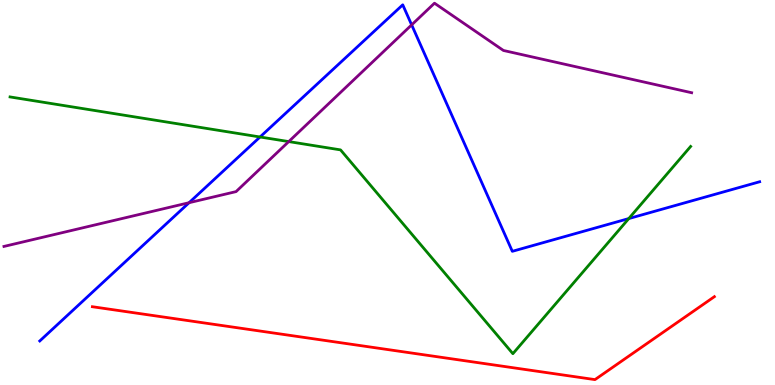[{'lines': ['blue', 'red'], 'intersections': []}, {'lines': ['green', 'red'], 'intersections': []}, {'lines': ['purple', 'red'], 'intersections': []}, {'lines': ['blue', 'green'], 'intersections': [{'x': 3.36, 'y': 6.44}, {'x': 8.11, 'y': 4.32}]}, {'lines': ['blue', 'purple'], 'intersections': [{'x': 2.44, 'y': 4.73}, {'x': 5.31, 'y': 9.35}]}, {'lines': ['green', 'purple'], 'intersections': [{'x': 3.73, 'y': 6.32}]}]